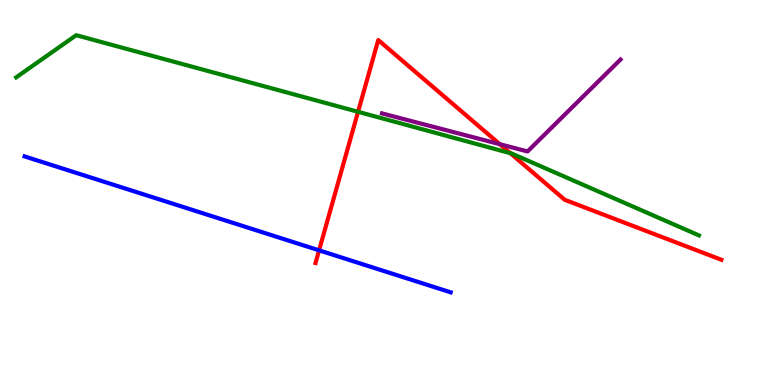[{'lines': ['blue', 'red'], 'intersections': [{'x': 4.12, 'y': 3.5}]}, {'lines': ['green', 'red'], 'intersections': [{'x': 4.62, 'y': 7.1}, {'x': 6.58, 'y': 6.02}]}, {'lines': ['purple', 'red'], 'intersections': [{'x': 6.45, 'y': 6.25}]}, {'lines': ['blue', 'green'], 'intersections': []}, {'lines': ['blue', 'purple'], 'intersections': []}, {'lines': ['green', 'purple'], 'intersections': []}]